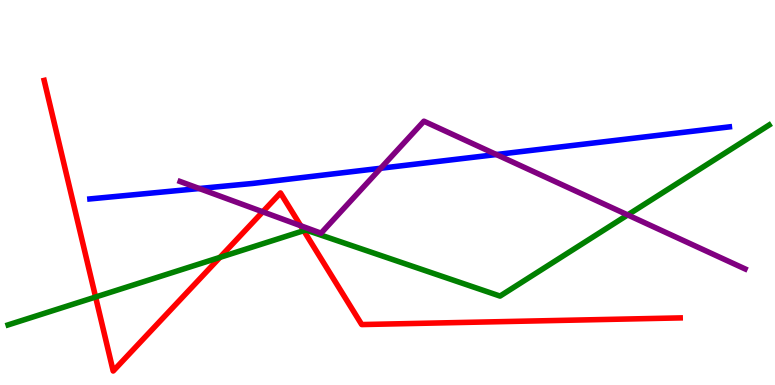[{'lines': ['blue', 'red'], 'intersections': []}, {'lines': ['green', 'red'], 'intersections': [{'x': 1.23, 'y': 2.29}, {'x': 2.84, 'y': 3.31}, {'x': 3.92, 'y': 4.01}]}, {'lines': ['purple', 'red'], 'intersections': [{'x': 3.39, 'y': 4.5}, {'x': 3.88, 'y': 4.14}]}, {'lines': ['blue', 'green'], 'intersections': []}, {'lines': ['blue', 'purple'], 'intersections': [{'x': 2.57, 'y': 5.1}, {'x': 4.91, 'y': 5.63}, {'x': 6.4, 'y': 5.99}]}, {'lines': ['green', 'purple'], 'intersections': [{'x': 8.1, 'y': 4.42}]}]